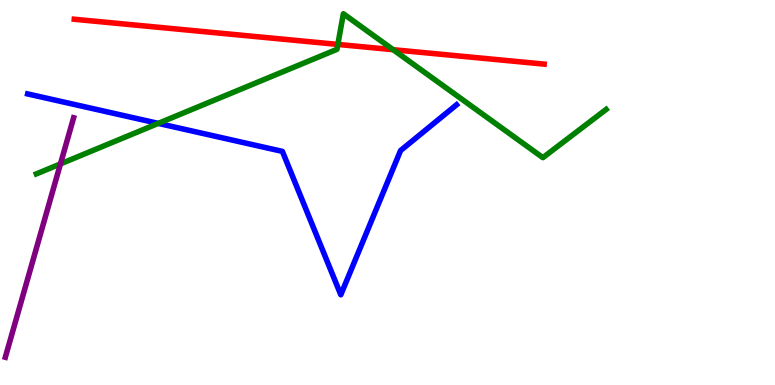[{'lines': ['blue', 'red'], 'intersections': []}, {'lines': ['green', 'red'], 'intersections': [{'x': 4.36, 'y': 8.85}, {'x': 5.07, 'y': 8.71}]}, {'lines': ['purple', 'red'], 'intersections': []}, {'lines': ['blue', 'green'], 'intersections': [{'x': 2.04, 'y': 6.8}]}, {'lines': ['blue', 'purple'], 'intersections': []}, {'lines': ['green', 'purple'], 'intersections': [{'x': 0.78, 'y': 5.74}]}]